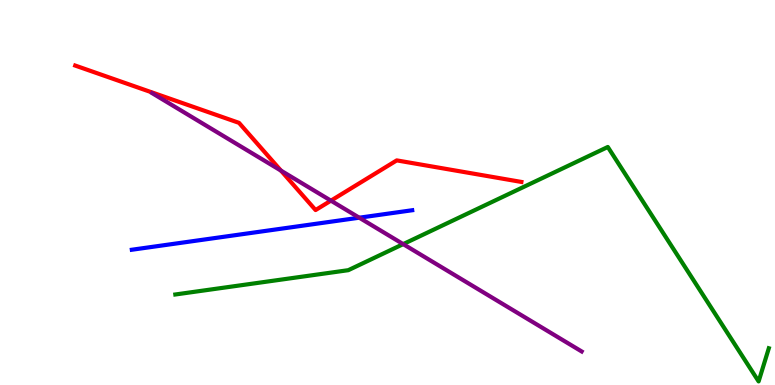[{'lines': ['blue', 'red'], 'intersections': []}, {'lines': ['green', 'red'], 'intersections': []}, {'lines': ['purple', 'red'], 'intersections': [{'x': 3.63, 'y': 5.57}, {'x': 4.27, 'y': 4.79}]}, {'lines': ['blue', 'green'], 'intersections': []}, {'lines': ['blue', 'purple'], 'intersections': [{'x': 4.64, 'y': 4.35}]}, {'lines': ['green', 'purple'], 'intersections': [{'x': 5.2, 'y': 3.66}]}]